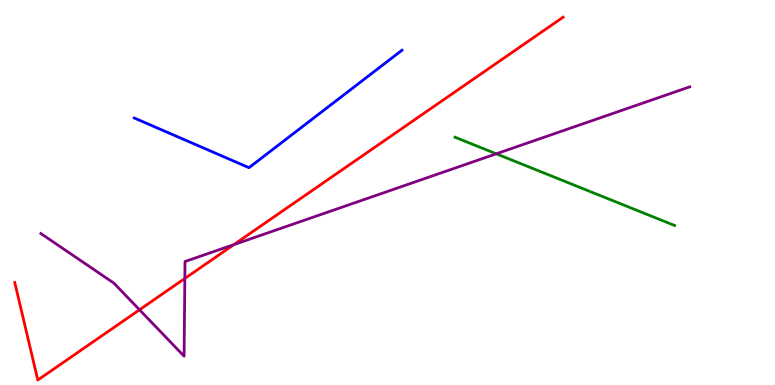[{'lines': ['blue', 'red'], 'intersections': []}, {'lines': ['green', 'red'], 'intersections': []}, {'lines': ['purple', 'red'], 'intersections': [{'x': 1.8, 'y': 1.95}, {'x': 2.38, 'y': 2.77}, {'x': 3.02, 'y': 3.65}]}, {'lines': ['blue', 'green'], 'intersections': []}, {'lines': ['blue', 'purple'], 'intersections': []}, {'lines': ['green', 'purple'], 'intersections': [{'x': 6.4, 'y': 6.0}]}]